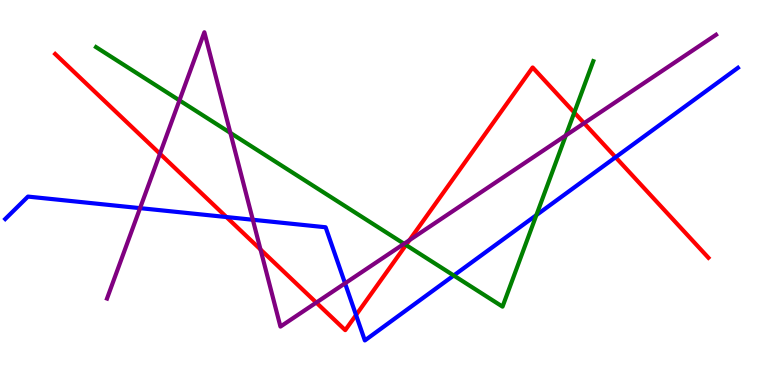[{'lines': ['blue', 'red'], 'intersections': [{'x': 2.92, 'y': 4.36}, {'x': 4.59, 'y': 1.82}, {'x': 7.94, 'y': 5.92}]}, {'lines': ['green', 'red'], 'intersections': [{'x': 5.24, 'y': 3.64}, {'x': 7.41, 'y': 7.08}]}, {'lines': ['purple', 'red'], 'intersections': [{'x': 2.06, 'y': 6.01}, {'x': 3.36, 'y': 3.52}, {'x': 4.08, 'y': 2.14}, {'x': 5.28, 'y': 3.76}, {'x': 7.54, 'y': 6.8}]}, {'lines': ['blue', 'green'], 'intersections': [{'x': 5.85, 'y': 2.84}, {'x': 6.92, 'y': 4.41}]}, {'lines': ['blue', 'purple'], 'intersections': [{'x': 1.81, 'y': 4.59}, {'x': 3.26, 'y': 4.29}, {'x': 4.45, 'y': 2.64}]}, {'lines': ['green', 'purple'], 'intersections': [{'x': 2.32, 'y': 7.39}, {'x': 2.97, 'y': 6.55}, {'x': 5.21, 'y': 3.67}, {'x': 7.3, 'y': 6.48}]}]